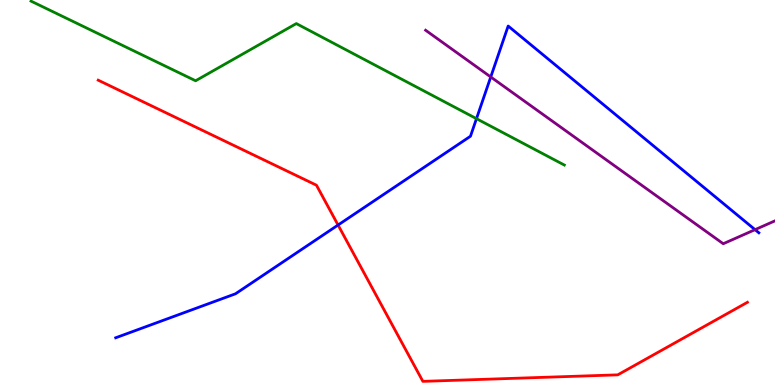[{'lines': ['blue', 'red'], 'intersections': [{'x': 4.36, 'y': 4.16}]}, {'lines': ['green', 'red'], 'intersections': []}, {'lines': ['purple', 'red'], 'intersections': []}, {'lines': ['blue', 'green'], 'intersections': [{'x': 6.15, 'y': 6.92}]}, {'lines': ['blue', 'purple'], 'intersections': [{'x': 6.33, 'y': 8.0}, {'x': 9.74, 'y': 4.03}]}, {'lines': ['green', 'purple'], 'intersections': []}]